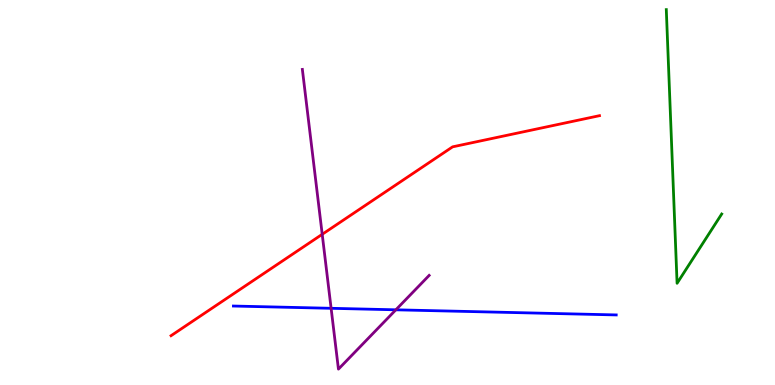[{'lines': ['blue', 'red'], 'intersections': []}, {'lines': ['green', 'red'], 'intersections': []}, {'lines': ['purple', 'red'], 'intersections': [{'x': 4.16, 'y': 3.91}]}, {'lines': ['blue', 'green'], 'intersections': []}, {'lines': ['blue', 'purple'], 'intersections': [{'x': 4.27, 'y': 1.99}, {'x': 5.11, 'y': 1.95}]}, {'lines': ['green', 'purple'], 'intersections': []}]